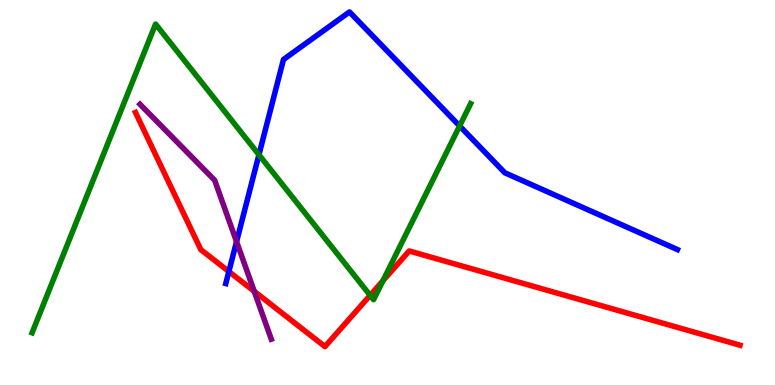[{'lines': ['blue', 'red'], 'intersections': [{'x': 2.95, 'y': 2.95}]}, {'lines': ['green', 'red'], 'intersections': [{'x': 4.78, 'y': 2.33}, {'x': 4.94, 'y': 2.71}]}, {'lines': ['purple', 'red'], 'intersections': [{'x': 3.28, 'y': 2.43}]}, {'lines': ['blue', 'green'], 'intersections': [{'x': 3.34, 'y': 5.98}, {'x': 5.93, 'y': 6.73}]}, {'lines': ['blue', 'purple'], 'intersections': [{'x': 3.05, 'y': 3.72}]}, {'lines': ['green', 'purple'], 'intersections': []}]